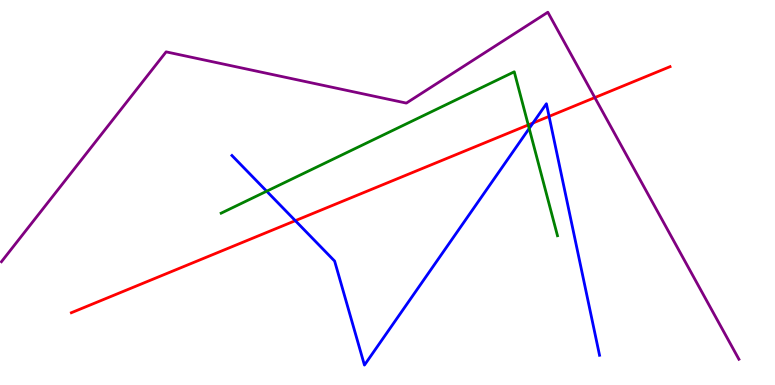[{'lines': ['blue', 'red'], 'intersections': [{'x': 3.81, 'y': 4.27}, {'x': 6.88, 'y': 6.81}, {'x': 7.08, 'y': 6.98}]}, {'lines': ['green', 'red'], 'intersections': [{'x': 6.82, 'y': 6.75}]}, {'lines': ['purple', 'red'], 'intersections': [{'x': 7.68, 'y': 7.47}]}, {'lines': ['blue', 'green'], 'intersections': [{'x': 3.44, 'y': 5.03}, {'x': 6.83, 'y': 6.66}]}, {'lines': ['blue', 'purple'], 'intersections': []}, {'lines': ['green', 'purple'], 'intersections': []}]